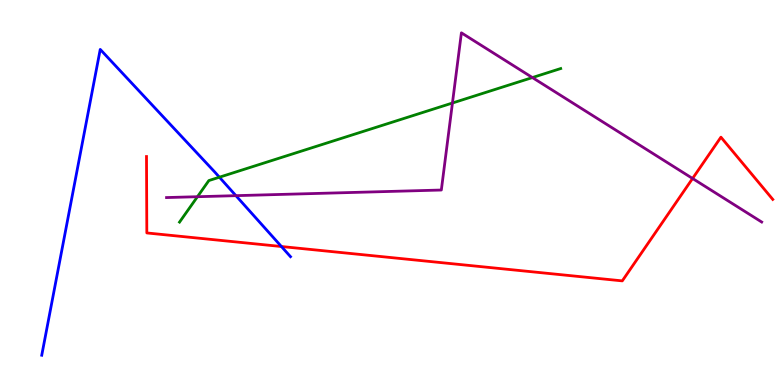[{'lines': ['blue', 'red'], 'intersections': [{'x': 3.63, 'y': 3.6}]}, {'lines': ['green', 'red'], 'intersections': []}, {'lines': ['purple', 'red'], 'intersections': [{'x': 8.94, 'y': 5.36}]}, {'lines': ['blue', 'green'], 'intersections': [{'x': 2.83, 'y': 5.4}]}, {'lines': ['blue', 'purple'], 'intersections': [{'x': 3.04, 'y': 4.92}]}, {'lines': ['green', 'purple'], 'intersections': [{'x': 2.55, 'y': 4.89}, {'x': 5.84, 'y': 7.32}, {'x': 6.87, 'y': 7.99}]}]